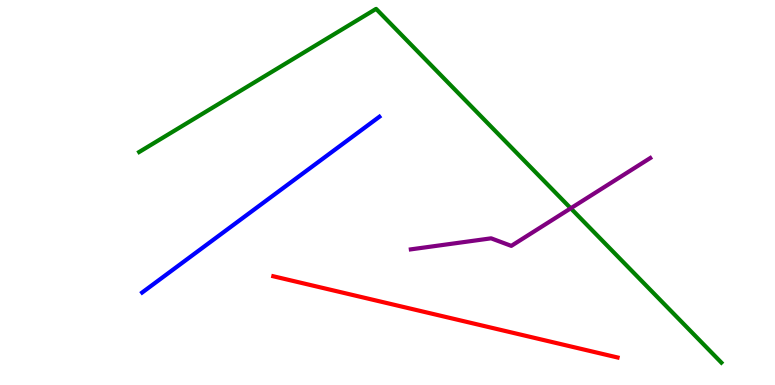[{'lines': ['blue', 'red'], 'intersections': []}, {'lines': ['green', 'red'], 'intersections': []}, {'lines': ['purple', 'red'], 'intersections': []}, {'lines': ['blue', 'green'], 'intersections': []}, {'lines': ['blue', 'purple'], 'intersections': []}, {'lines': ['green', 'purple'], 'intersections': [{'x': 7.36, 'y': 4.59}]}]